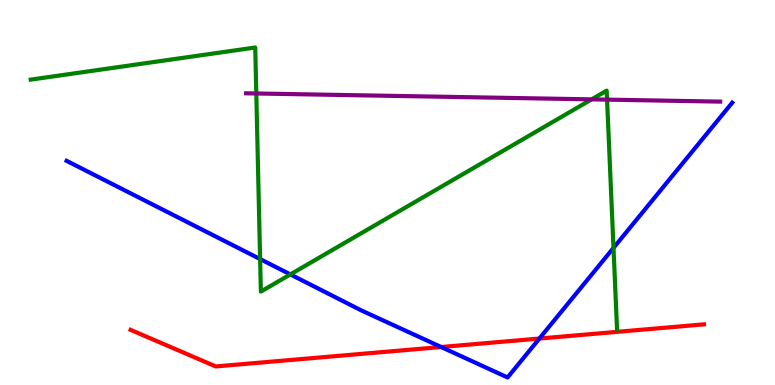[{'lines': ['blue', 'red'], 'intersections': [{'x': 5.69, 'y': 0.987}, {'x': 6.96, 'y': 1.21}]}, {'lines': ['green', 'red'], 'intersections': []}, {'lines': ['purple', 'red'], 'intersections': []}, {'lines': ['blue', 'green'], 'intersections': [{'x': 3.36, 'y': 3.27}, {'x': 3.75, 'y': 2.87}, {'x': 7.92, 'y': 3.56}]}, {'lines': ['blue', 'purple'], 'intersections': []}, {'lines': ['green', 'purple'], 'intersections': [{'x': 3.31, 'y': 7.57}, {'x': 7.63, 'y': 7.42}, {'x': 7.83, 'y': 7.41}]}]